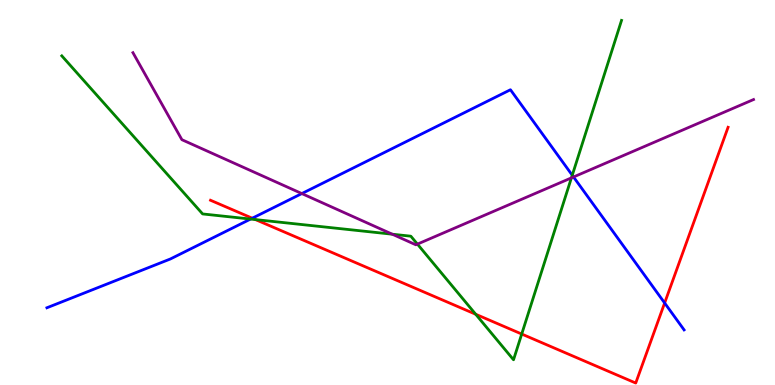[{'lines': ['blue', 'red'], 'intersections': [{'x': 3.26, 'y': 4.33}, {'x': 8.58, 'y': 2.13}]}, {'lines': ['green', 'red'], 'intersections': [{'x': 3.3, 'y': 4.3}, {'x': 6.14, 'y': 1.84}, {'x': 6.73, 'y': 1.32}]}, {'lines': ['purple', 'red'], 'intersections': []}, {'lines': ['blue', 'green'], 'intersections': [{'x': 3.23, 'y': 4.31}, {'x': 7.38, 'y': 5.45}]}, {'lines': ['blue', 'purple'], 'intersections': [{'x': 3.89, 'y': 4.97}, {'x': 7.4, 'y': 5.4}]}, {'lines': ['green', 'purple'], 'intersections': [{'x': 5.06, 'y': 3.92}, {'x': 5.39, 'y': 3.66}, {'x': 7.37, 'y': 5.38}]}]